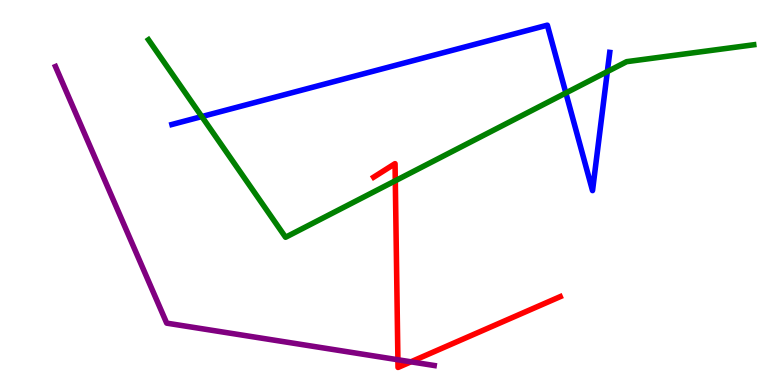[{'lines': ['blue', 'red'], 'intersections': []}, {'lines': ['green', 'red'], 'intersections': [{'x': 5.1, 'y': 5.3}]}, {'lines': ['purple', 'red'], 'intersections': [{'x': 5.13, 'y': 0.656}, {'x': 5.3, 'y': 0.602}]}, {'lines': ['blue', 'green'], 'intersections': [{'x': 2.6, 'y': 6.97}, {'x': 7.3, 'y': 7.59}, {'x': 7.84, 'y': 8.14}]}, {'lines': ['blue', 'purple'], 'intersections': []}, {'lines': ['green', 'purple'], 'intersections': []}]